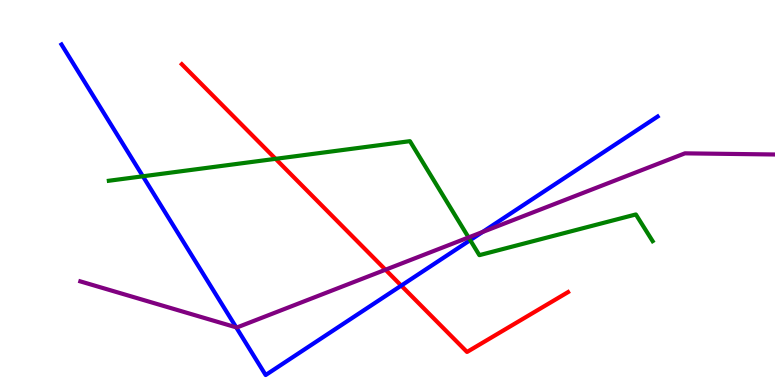[{'lines': ['blue', 'red'], 'intersections': [{'x': 5.18, 'y': 2.58}]}, {'lines': ['green', 'red'], 'intersections': [{'x': 3.56, 'y': 5.87}]}, {'lines': ['purple', 'red'], 'intersections': [{'x': 4.97, 'y': 2.99}]}, {'lines': ['blue', 'green'], 'intersections': [{'x': 1.84, 'y': 5.42}, {'x': 6.07, 'y': 3.76}]}, {'lines': ['blue', 'purple'], 'intersections': [{'x': 3.05, 'y': 1.5}, {'x': 6.23, 'y': 3.97}]}, {'lines': ['green', 'purple'], 'intersections': [{'x': 6.05, 'y': 3.83}]}]